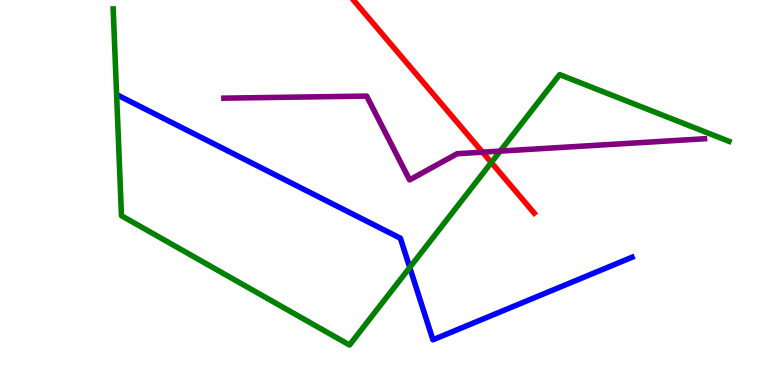[{'lines': ['blue', 'red'], 'intersections': []}, {'lines': ['green', 'red'], 'intersections': [{'x': 6.34, 'y': 5.78}]}, {'lines': ['purple', 'red'], 'intersections': [{'x': 6.23, 'y': 6.05}]}, {'lines': ['blue', 'green'], 'intersections': [{'x': 5.29, 'y': 3.05}]}, {'lines': ['blue', 'purple'], 'intersections': []}, {'lines': ['green', 'purple'], 'intersections': [{'x': 6.45, 'y': 6.08}]}]